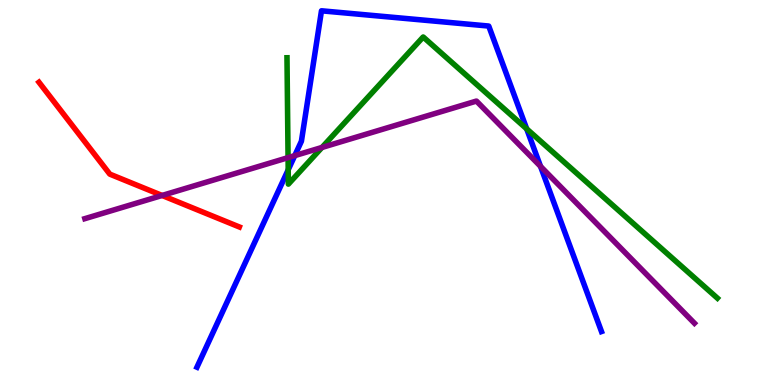[{'lines': ['blue', 'red'], 'intersections': []}, {'lines': ['green', 'red'], 'intersections': []}, {'lines': ['purple', 'red'], 'intersections': [{'x': 2.09, 'y': 4.92}]}, {'lines': ['blue', 'green'], 'intersections': [{'x': 3.72, 'y': 5.59}, {'x': 6.8, 'y': 6.65}]}, {'lines': ['blue', 'purple'], 'intersections': [{'x': 3.8, 'y': 5.96}, {'x': 6.97, 'y': 5.68}]}, {'lines': ['green', 'purple'], 'intersections': [{'x': 3.72, 'y': 5.91}, {'x': 4.15, 'y': 6.17}]}]